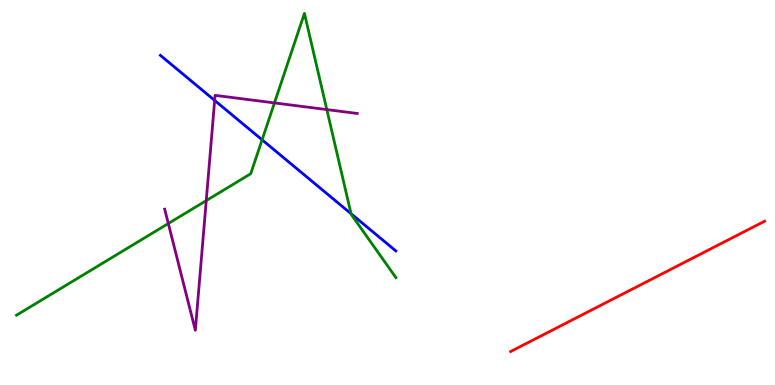[{'lines': ['blue', 'red'], 'intersections': []}, {'lines': ['green', 'red'], 'intersections': []}, {'lines': ['purple', 'red'], 'intersections': []}, {'lines': ['blue', 'green'], 'intersections': [{'x': 3.38, 'y': 6.37}, {'x': 4.53, 'y': 4.45}]}, {'lines': ['blue', 'purple'], 'intersections': [{'x': 2.77, 'y': 7.39}]}, {'lines': ['green', 'purple'], 'intersections': [{'x': 2.17, 'y': 4.19}, {'x': 2.66, 'y': 4.79}, {'x': 3.54, 'y': 7.33}, {'x': 4.22, 'y': 7.15}]}]